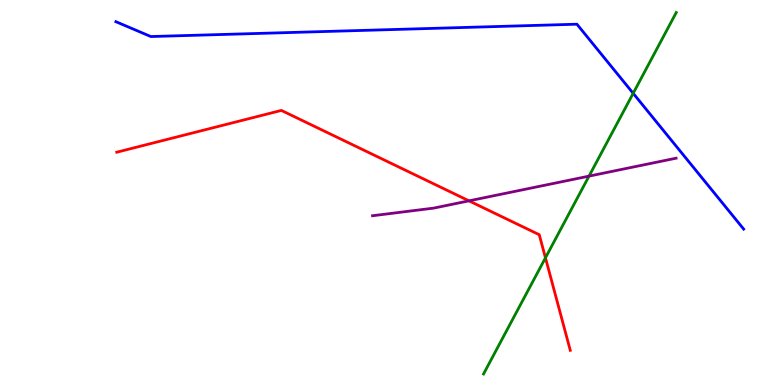[{'lines': ['blue', 'red'], 'intersections': []}, {'lines': ['green', 'red'], 'intersections': [{'x': 7.04, 'y': 3.3}]}, {'lines': ['purple', 'red'], 'intersections': [{'x': 6.05, 'y': 4.78}]}, {'lines': ['blue', 'green'], 'intersections': [{'x': 8.17, 'y': 7.58}]}, {'lines': ['blue', 'purple'], 'intersections': []}, {'lines': ['green', 'purple'], 'intersections': [{'x': 7.6, 'y': 5.43}]}]